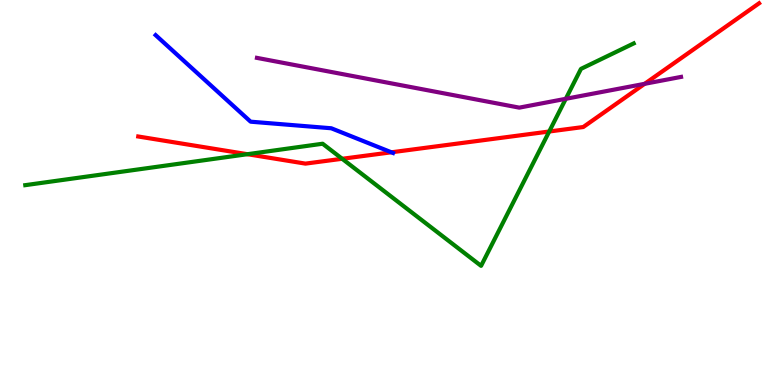[{'lines': ['blue', 'red'], 'intersections': [{'x': 5.05, 'y': 6.04}]}, {'lines': ['green', 'red'], 'intersections': [{'x': 3.19, 'y': 5.99}, {'x': 4.42, 'y': 5.88}, {'x': 7.09, 'y': 6.58}]}, {'lines': ['purple', 'red'], 'intersections': [{'x': 8.32, 'y': 7.82}]}, {'lines': ['blue', 'green'], 'intersections': []}, {'lines': ['blue', 'purple'], 'intersections': []}, {'lines': ['green', 'purple'], 'intersections': [{'x': 7.3, 'y': 7.43}]}]